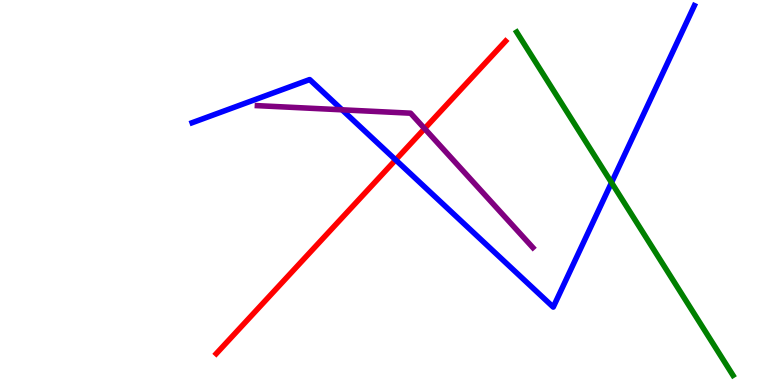[{'lines': ['blue', 'red'], 'intersections': [{'x': 5.11, 'y': 5.85}]}, {'lines': ['green', 'red'], 'intersections': []}, {'lines': ['purple', 'red'], 'intersections': [{'x': 5.48, 'y': 6.66}]}, {'lines': ['blue', 'green'], 'intersections': [{'x': 7.89, 'y': 5.26}]}, {'lines': ['blue', 'purple'], 'intersections': [{'x': 4.41, 'y': 7.15}]}, {'lines': ['green', 'purple'], 'intersections': []}]